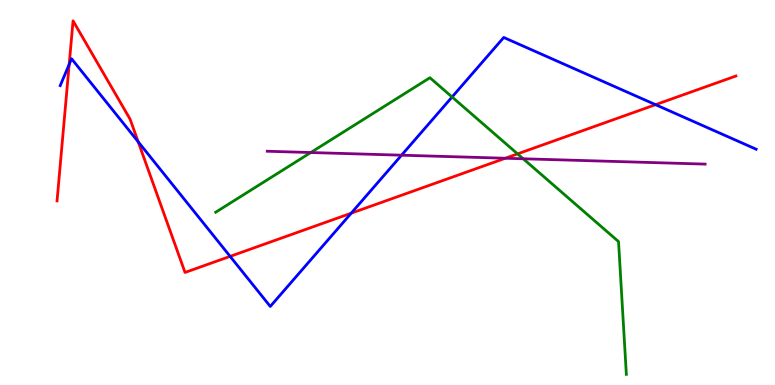[{'lines': ['blue', 'red'], 'intersections': [{'x': 0.893, 'y': 8.33}, {'x': 1.78, 'y': 6.32}, {'x': 2.97, 'y': 3.34}, {'x': 4.53, 'y': 4.46}, {'x': 8.46, 'y': 7.28}]}, {'lines': ['green', 'red'], 'intersections': [{'x': 6.68, 'y': 6.0}]}, {'lines': ['purple', 'red'], 'intersections': [{'x': 6.52, 'y': 5.89}]}, {'lines': ['blue', 'green'], 'intersections': [{'x': 5.83, 'y': 7.48}]}, {'lines': ['blue', 'purple'], 'intersections': [{'x': 5.18, 'y': 5.97}]}, {'lines': ['green', 'purple'], 'intersections': [{'x': 4.01, 'y': 6.04}, {'x': 6.75, 'y': 5.88}]}]